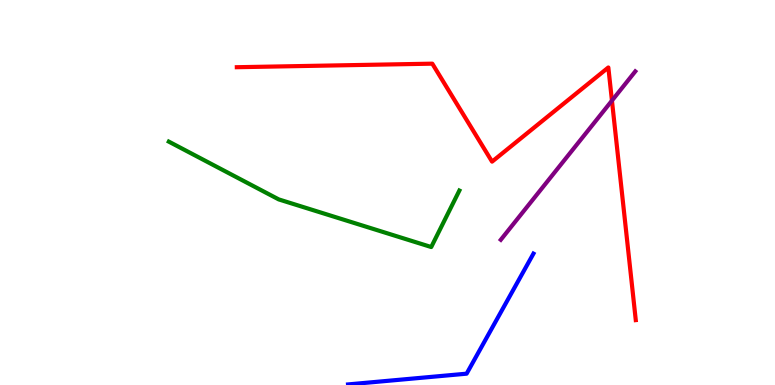[{'lines': ['blue', 'red'], 'intersections': []}, {'lines': ['green', 'red'], 'intersections': []}, {'lines': ['purple', 'red'], 'intersections': [{'x': 7.9, 'y': 7.39}]}, {'lines': ['blue', 'green'], 'intersections': []}, {'lines': ['blue', 'purple'], 'intersections': []}, {'lines': ['green', 'purple'], 'intersections': []}]